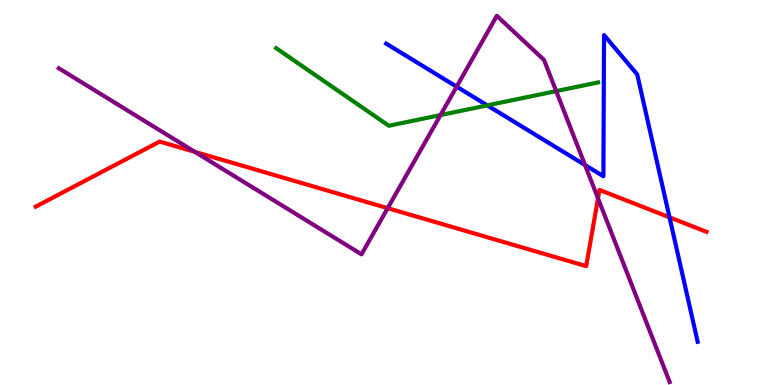[{'lines': ['blue', 'red'], 'intersections': [{'x': 8.64, 'y': 4.35}]}, {'lines': ['green', 'red'], 'intersections': []}, {'lines': ['purple', 'red'], 'intersections': [{'x': 2.51, 'y': 6.06}, {'x': 5.0, 'y': 4.59}, {'x': 7.72, 'y': 4.85}]}, {'lines': ['blue', 'green'], 'intersections': [{'x': 6.29, 'y': 7.26}]}, {'lines': ['blue', 'purple'], 'intersections': [{'x': 5.89, 'y': 7.75}, {'x': 7.55, 'y': 5.71}]}, {'lines': ['green', 'purple'], 'intersections': [{'x': 5.68, 'y': 7.01}, {'x': 7.18, 'y': 7.63}]}]